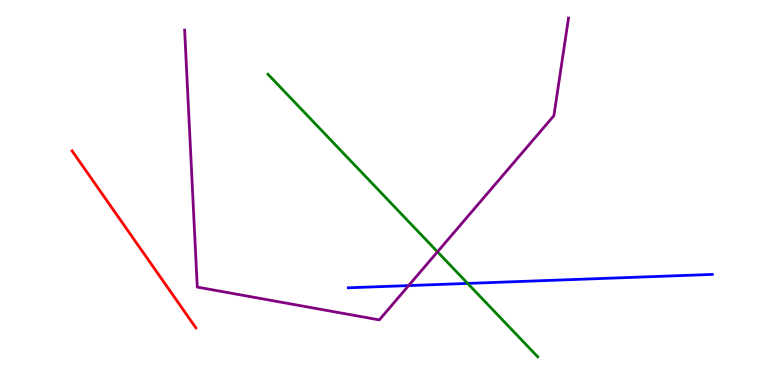[{'lines': ['blue', 'red'], 'intersections': []}, {'lines': ['green', 'red'], 'intersections': []}, {'lines': ['purple', 'red'], 'intersections': []}, {'lines': ['blue', 'green'], 'intersections': [{'x': 6.03, 'y': 2.64}]}, {'lines': ['blue', 'purple'], 'intersections': [{'x': 5.27, 'y': 2.58}]}, {'lines': ['green', 'purple'], 'intersections': [{'x': 5.65, 'y': 3.46}]}]